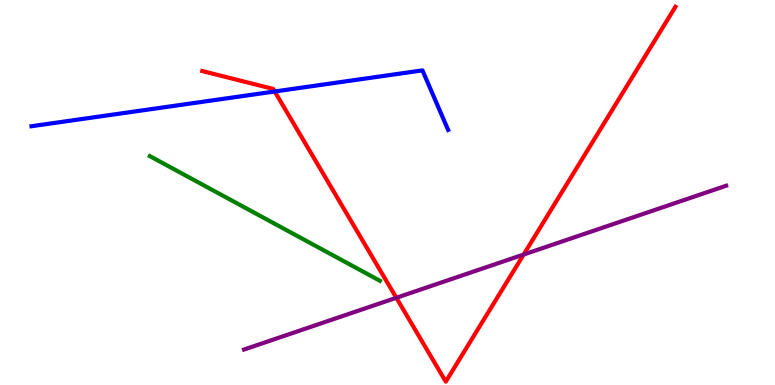[{'lines': ['blue', 'red'], 'intersections': [{'x': 3.54, 'y': 7.62}]}, {'lines': ['green', 'red'], 'intersections': []}, {'lines': ['purple', 'red'], 'intersections': [{'x': 5.11, 'y': 2.27}, {'x': 6.76, 'y': 3.39}]}, {'lines': ['blue', 'green'], 'intersections': []}, {'lines': ['blue', 'purple'], 'intersections': []}, {'lines': ['green', 'purple'], 'intersections': []}]